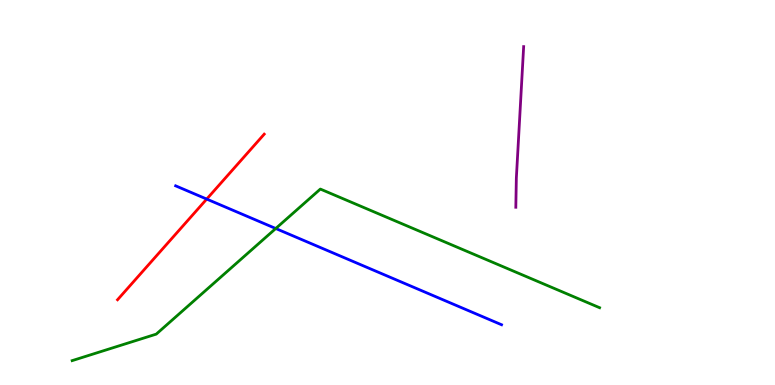[{'lines': ['blue', 'red'], 'intersections': [{'x': 2.67, 'y': 4.83}]}, {'lines': ['green', 'red'], 'intersections': []}, {'lines': ['purple', 'red'], 'intersections': []}, {'lines': ['blue', 'green'], 'intersections': [{'x': 3.56, 'y': 4.06}]}, {'lines': ['blue', 'purple'], 'intersections': []}, {'lines': ['green', 'purple'], 'intersections': []}]